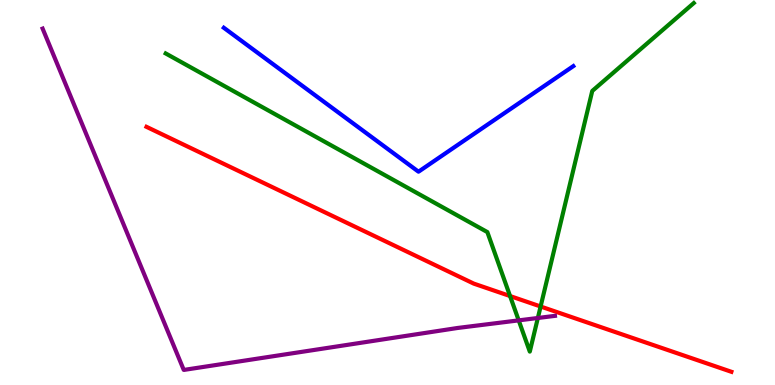[{'lines': ['blue', 'red'], 'intersections': []}, {'lines': ['green', 'red'], 'intersections': [{'x': 6.58, 'y': 2.31}, {'x': 6.98, 'y': 2.04}]}, {'lines': ['purple', 'red'], 'intersections': []}, {'lines': ['blue', 'green'], 'intersections': []}, {'lines': ['blue', 'purple'], 'intersections': []}, {'lines': ['green', 'purple'], 'intersections': [{'x': 6.69, 'y': 1.68}, {'x': 6.94, 'y': 1.74}]}]